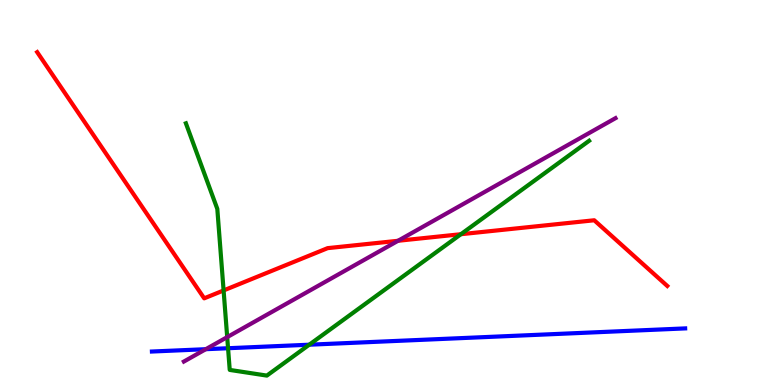[{'lines': ['blue', 'red'], 'intersections': []}, {'lines': ['green', 'red'], 'intersections': [{'x': 2.89, 'y': 2.46}, {'x': 5.95, 'y': 3.92}]}, {'lines': ['purple', 'red'], 'intersections': [{'x': 5.14, 'y': 3.75}]}, {'lines': ['blue', 'green'], 'intersections': [{'x': 2.94, 'y': 0.955}, {'x': 3.99, 'y': 1.05}]}, {'lines': ['blue', 'purple'], 'intersections': [{'x': 2.66, 'y': 0.93}]}, {'lines': ['green', 'purple'], 'intersections': [{'x': 2.93, 'y': 1.24}]}]